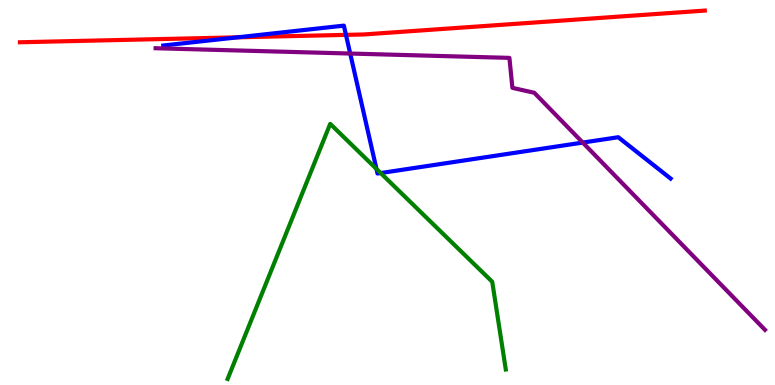[{'lines': ['blue', 'red'], 'intersections': [{'x': 3.07, 'y': 9.03}, {'x': 4.46, 'y': 9.09}]}, {'lines': ['green', 'red'], 'intersections': []}, {'lines': ['purple', 'red'], 'intersections': []}, {'lines': ['blue', 'green'], 'intersections': [{'x': 4.86, 'y': 5.61}, {'x': 4.91, 'y': 5.51}]}, {'lines': ['blue', 'purple'], 'intersections': [{'x': 4.52, 'y': 8.61}, {'x': 7.52, 'y': 6.3}]}, {'lines': ['green', 'purple'], 'intersections': []}]